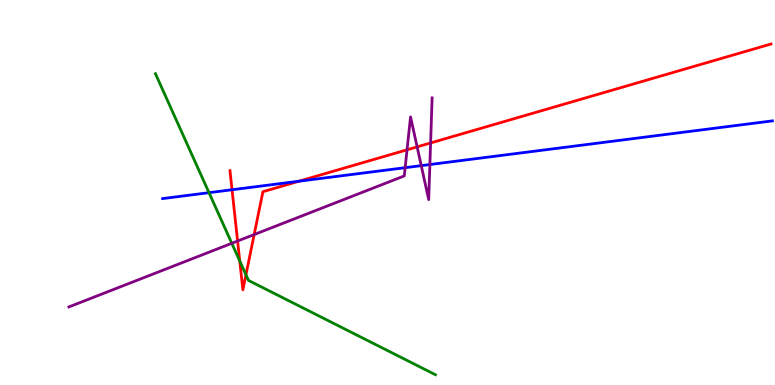[{'lines': ['blue', 'red'], 'intersections': [{'x': 2.99, 'y': 5.07}, {'x': 3.86, 'y': 5.29}]}, {'lines': ['green', 'red'], 'intersections': [{'x': 3.09, 'y': 3.22}, {'x': 3.17, 'y': 2.86}]}, {'lines': ['purple', 'red'], 'intersections': [{'x': 3.07, 'y': 3.74}, {'x': 3.28, 'y': 3.91}, {'x': 5.25, 'y': 6.11}, {'x': 5.38, 'y': 6.19}, {'x': 5.56, 'y': 6.29}]}, {'lines': ['blue', 'green'], 'intersections': [{'x': 2.7, 'y': 5.0}]}, {'lines': ['blue', 'purple'], 'intersections': [{'x': 5.23, 'y': 5.64}, {'x': 5.44, 'y': 5.7}, {'x': 5.55, 'y': 5.73}]}, {'lines': ['green', 'purple'], 'intersections': [{'x': 2.99, 'y': 3.68}]}]